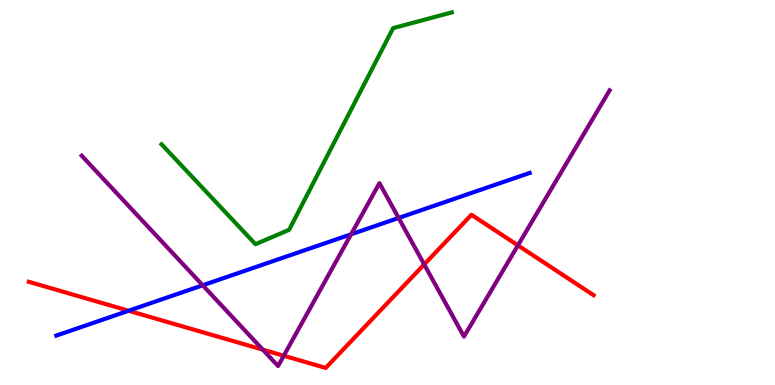[{'lines': ['blue', 'red'], 'intersections': [{'x': 1.66, 'y': 1.93}]}, {'lines': ['green', 'red'], 'intersections': []}, {'lines': ['purple', 'red'], 'intersections': [{'x': 3.39, 'y': 0.918}, {'x': 3.66, 'y': 0.76}, {'x': 5.47, 'y': 3.13}, {'x': 6.68, 'y': 3.63}]}, {'lines': ['blue', 'green'], 'intersections': []}, {'lines': ['blue', 'purple'], 'intersections': [{'x': 2.62, 'y': 2.59}, {'x': 4.53, 'y': 3.91}, {'x': 5.14, 'y': 4.34}]}, {'lines': ['green', 'purple'], 'intersections': []}]